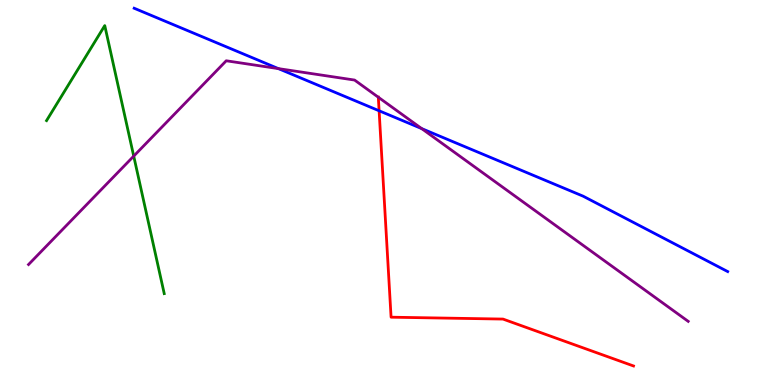[{'lines': ['blue', 'red'], 'intersections': [{'x': 4.89, 'y': 7.12}]}, {'lines': ['green', 'red'], 'intersections': []}, {'lines': ['purple', 'red'], 'intersections': [{'x': 4.88, 'y': 7.47}]}, {'lines': ['blue', 'green'], 'intersections': []}, {'lines': ['blue', 'purple'], 'intersections': [{'x': 3.59, 'y': 8.22}, {'x': 5.44, 'y': 6.66}]}, {'lines': ['green', 'purple'], 'intersections': [{'x': 1.73, 'y': 5.94}]}]